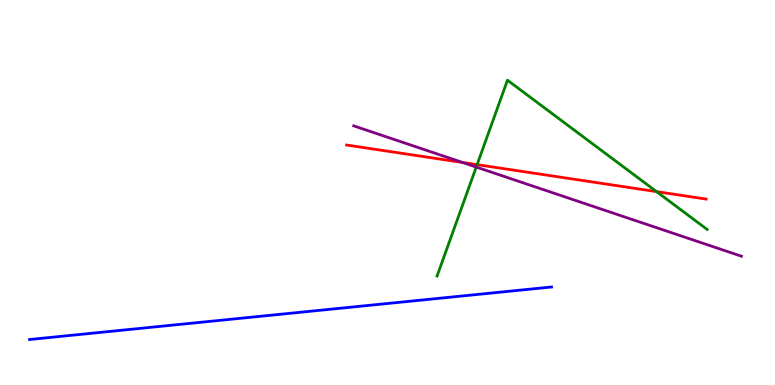[{'lines': ['blue', 'red'], 'intersections': []}, {'lines': ['green', 'red'], 'intersections': [{'x': 6.16, 'y': 5.72}, {'x': 8.47, 'y': 5.02}]}, {'lines': ['purple', 'red'], 'intersections': [{'x': 5.97, 'y': 5.78}]}, {'lines': ['blue', 'green'], 'intersections': []}, {'lines': ['blue', 'purple'], 'intersections': []}, {'lines': ['green', 'purple'], 'intersections': [{'x': 6.15, 'y': 5.66}]}]